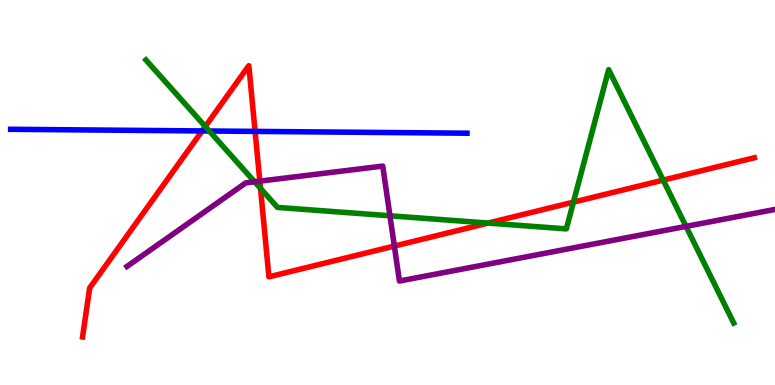[{'lines': ['blue', 'red'], 'intersections': [{'x': 2.61, 'y': 6.6}, {'x': 3.29, 'y': 6.59}]}, {'lines': ['green', 'red'], 'intersections': [{'x': 2.65, 'y': 6.71}, {'x': 3.36, 'y': 5.11}, {'x': 6.3, 'y': 4.21}, {'x': 7.4, 'y': 4.75}, {'x': 8.56, 'y': 5.32}]}, {'lines': ['purple', 'red'], 'intersections': [{'x': 3.35, 'y': 5.29}, {'x': 5.09, 'y': 3.61}]}, {'lines': ['blue', 'green'], 'intersections': [{'x': 2.7, 'y': 6.6}]}, {'lines': ['blue', 'purple'], 'intersections': []}, {'lines': ['green', 'purple'], 'intersections': [{'x': 3.29, 'y': 5.28}, {'x': 5.03, 'y': 4.4}, {'x': 8.85, 'y': 4.12}]}]